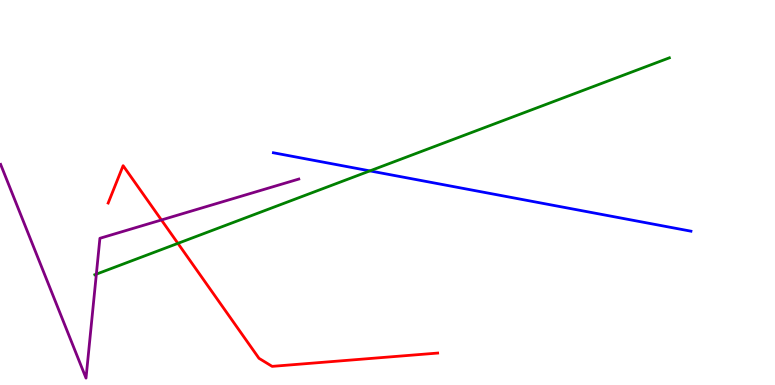[{'lines': ['blue', 'red'], 'intersections': []}, {'lines': ['green', 'red'], 'intersections': [{'x': 2.3, 'y': 3.68}]}, {'lines': ['purple', 'red'], 'intersections': [{'x': 2.08, 'y': 4.29}]}, {'lines': ['blue', 'green'], 'intersections': [{'x': 4.77, 'y': 5.56}]}, {'lines': ['blue', 'purple'], 'intersections': []}, {'lines': ['green', 'purple'], 'intersections': [{'x': 1.24, 'y': 2.88}]}]